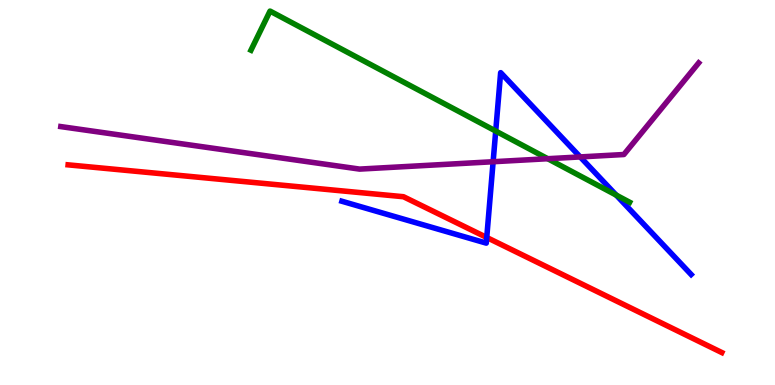[{'lines': ['blue', 'red'], 'intersections': [{'x': 6.28, 'y': 3.83}]}, {'lines': ['green', 'red'], 'intersections': []}, {'lines': ['purple', 'red'], 'intersections': []}, {'lines': ['blue', 'green'], 'intersections': [{'x': 6.4, 'y': 6.6}, {'x': 7.95, 'y': 4.93}]}, {'lines': ['blue', 'purple'], 'intersections': [{'x': 6.36, 'y': 5.8}, {'x': 7.49, 'y': 5.92}]}, {'lines': ['green', 'purple'], 'intersections': [{'x': 7.07, 'y': 5.88}]}]